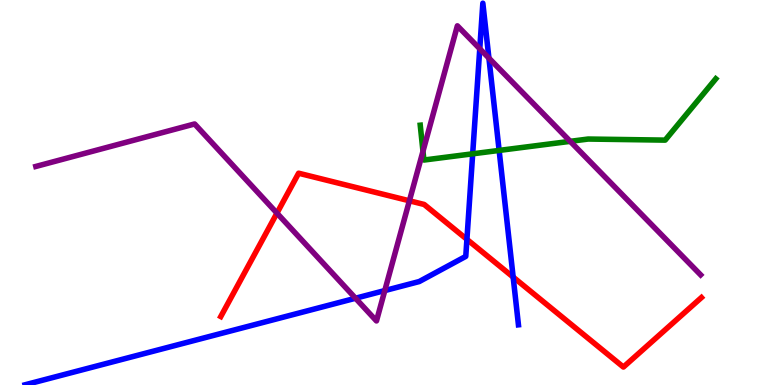[{'lines': ['blue', 'red'], 'intersections': [{'x': 6.02, 'y': 3.78}, {'x': 6.62, 'y': 2.8}]}, {'lines': ['green', 'red'], 'intersections': []}, {'lines': ['purple', 'red'], 'intersections': [{'x': 3.57, 'y': 4.46}, {'x': 5.28, 'y': 4.78}]}, {'lines': ['blue', 'green'], 'intersections': [{'x': 6.1, 'y': 6.01}, {'x': 6.44, 'y': 6.09}]}, {'lines': ['blue', 'purple'], 'intersections': [{'x': 4.59, 'y': 2.25}, {'x': 4.97, 'y': 2.45}, {'x': 6.19, 'y': 8.73}, {'x': 6.31, 'y': 8.49}]}, {'lines': ['green', 'purple'], 'intersections': [{'x': 5.46, 'y': 6.07}, {'x': 7.36, 'y': 6.33}]}]